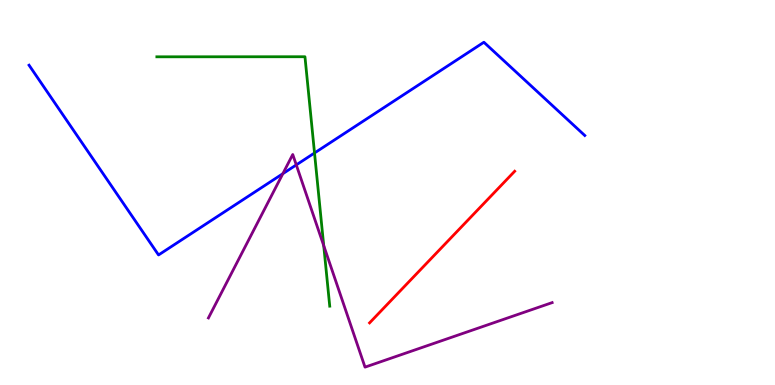[{'lines': ['blue', 'red'], 'intersections': []}, {'lines': ['green', 'red'], 'intersections': []}, {'lines': ['purple', 'red'], 'intersections': []}, {'lines': ['blue', 'green'], 'intersections': [{'x': 4.06, 'y': 6.03}]}, {'lines': ['blue', 'purple'], 'intersections': [{'x': 3.65, 'y': 5.49}, {'x': 3.82, 'y': 5.72}]}, {'lines': ['green', 'purple'], 'intersections': [{'x': 4.18, 'y': 3.62}]}]